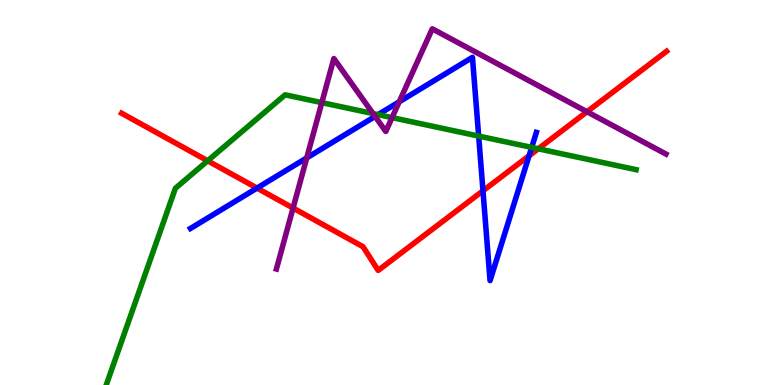[{'lines': ['blue', 'red'], 'intersections': [{'x': 3.32, 'y': 5.11}, {'x': 6.23, 'y': 5.04}, {'x': 6.83, 'y': 5.95}]}, {'lines': ['green', 'red'], 'intersections': [{'x': 2.68, 'y': 5.82}, {'x': 6.95, 'y': 6.14}]}, {'lines': ['purple', 'red'], 'intersections': [{'x': 3.78, 'y': 4.6}, {'x': 7.57, 'y': 7.1}]}, {'lines': ['blue', 'green'], 'intersections': [{'x': 4.88, 'y': 7.02}, {'x': 6.18, 'y': 6.47}, {'x': 6.86, 'y': 6.17}]}, {'lines': ['blue', 'purple'], 'intersections': [{'x': 3.96, 'y': 5.9}, {'x': 4.84, 'y': 6.98}, {'x': 5.15, 'y': 7.36}]}, {'lines': ['green', 'purple'], 'intersections': [{'x': 4.15, 'y': 7.33}, {'x': 4.81, 'y': 7.05}, {'x': 5.06, 'y': 6.95}]}]